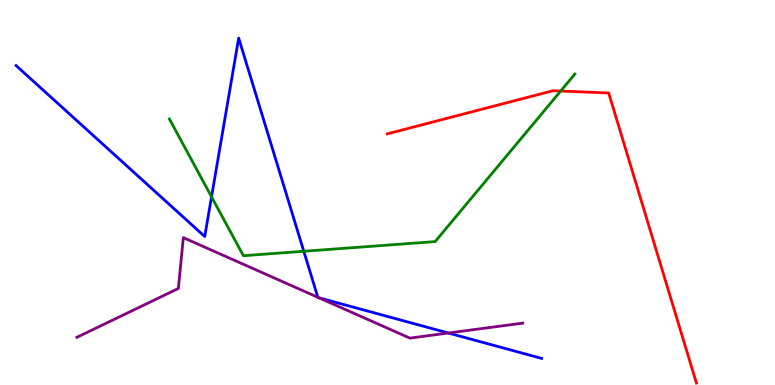[{'lines': ['blue', 'red'], 'intersections': []}, {'lines': ['green', 'red'], 'intersections': [{'x': 7.23, 'y': 7.64}]}, {'lines': ['purple', 'red'], 'intersections': []}, {'lines': ['blue', 'green'], 'intersections': [{'x': 2.73, 'y': 4.89}, {'x': 3.92, 'y': 3.47}]}, {'lines': ['blue', 'purple'], 'intersections': [{'x': 4.1, 'y': 2.28}, {'x': 4.12, 'y': 2.27}, {'x': 5.78, 'y': 1.35}]}, {'lines': ['green', 'purple'], 'intersections': []}]